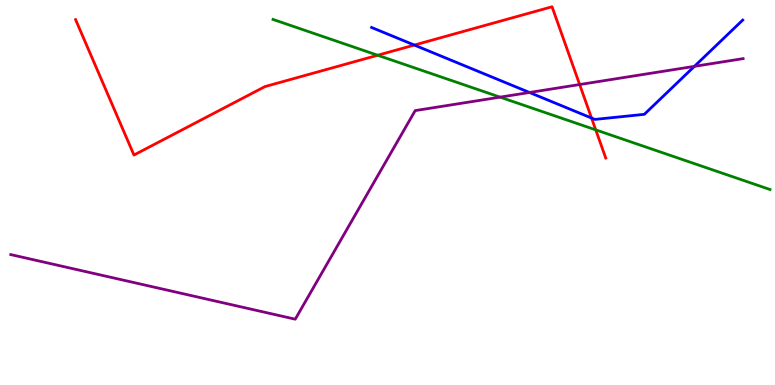[{'lines': ['blue', 'red'], 'intersections': [{'x': 5.35, 'y': 8.83}, {'x': 7.63, 'y': 6.93}]}, {'lines': ['green', 'red'], 'intersections': [{'x': 4.87, 'y': 8.56}, {'x': 7.69, 'y': 6.63}]}, {'lines': ['purple', 'red'], 'intersections': [{'x': 7.48, 'y': 7.8}]}, {'lines': ['blue', 'green'], 'intersections': []}, {'lines': ['blue', 'purple'], 'intersections': [{'x': 6.83, 'y': 7.6}, {'x': 8.96, 'y': 8.28}]}, {'lines': ['green', 'purple'], 'intersections': [{'x': 6.45, 'y': 7.48}]}]